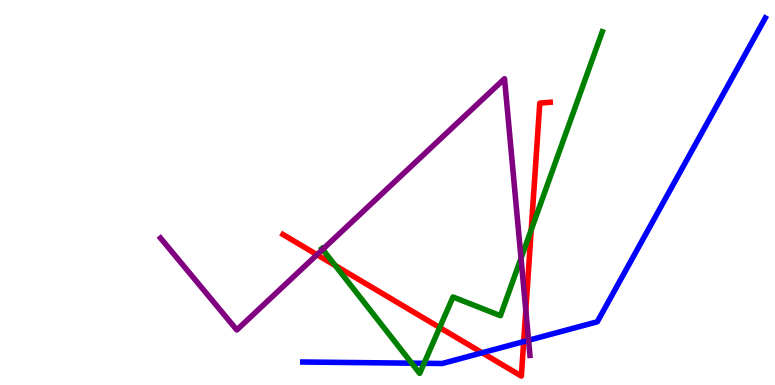[{'lines': ['blue', 'red'], 'intersections': [{'x': 6.22, 'y': 0.837}, {'x': 6.76, 'y': 1.13}]}, {'lines': ['green', 'red'], 'intersections': [{'x': 4.33, 'y': 3.1}, {'x': 5.67, 'y': 1.49}, {'x': 6.85, 'y': 4.03}]}, {'lines': ['purple', 'red'], 'intersections': [{'x': 4.09, 'y': 3.38}, {'x': 6.78, 'y': 1.94}]}, {'lines': ['blue', 'green'], 'intersections': [{'x': 5.31, 'y': 0.567}, {'x': 5.47, 'y': 0.564}]}, {'lines': ['blue', 'purple'], 'intersections': [{'x': 6.82, 'y': 1.16}]}, {'lines': ['green', 'purple'], 'intersections': [{'x': 4.16, 'y': 3.52}, {'x': 6.72, 'y': 3.29}]}]